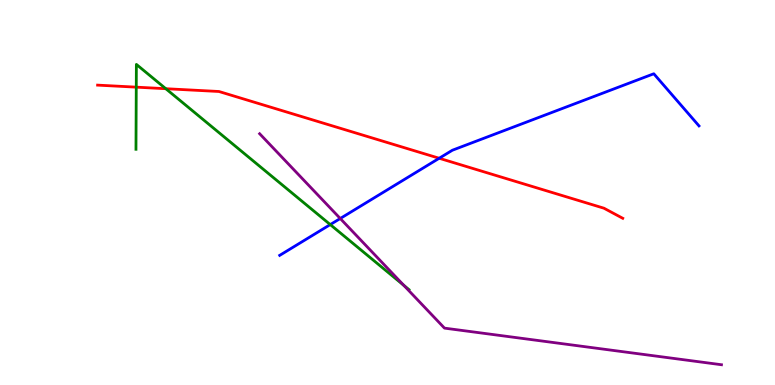[{'lines': ['blue', 'red'], 'intersections': [{'x': 5.67, 'y': 5.89}]}, {'lines': ['green', 'red'], 'intersections': [{'x': 1.76, 'y': 7.74}, {'x': 2.14, 'y': 7.7}]}, {'lines': ['purple', 'red'], 'intersections': []}, {'lines': ['blue', 'green'], 'intersections': [{'x': 4.26, 'y': 4.17}]}, {'lines': ['blue', 'purple'], 'intersections': [{'x': 4.39, 'y': 4.32}]}, {'lines': ['green', 'purple'], 'intersections': [{'x': 5.21, 'y': 2.59}]}]